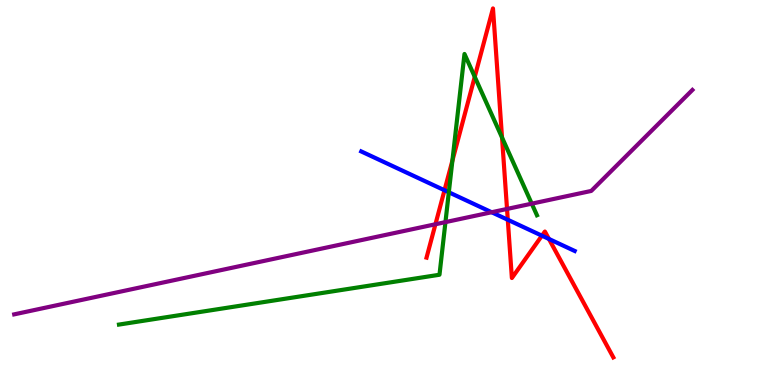[{'lines': ['blue', 'red'], 'intersections': [{'x': 5.74, 'y': 5.06}, {'x': 6.55, 'y': 4.29}, {'x': 6.99, 'y': 3.88}, {'x': 7.08, 'y': 3.79}]}, {'lines': ['green', 'red'], 'intersections': [{'x': 5.84, 'y': 5.83}, {'x': 6.13, 'y': 8.0}, {'x': 6.48, 'y': 6.43}]}, {'lines': ['purple', 'red'], 'intersections': [{'x': 5.62, 'y': 4.18}, {'x': 6.54, 'y': 4.57}]}, {'lines': ['blue', 'green'], 'intersections': [{'x': 5.79, 'y': 5.01}]}, {'lines': ['blue', 'purple'], 'intersections': [{'x': 6.34, 'y': 4.49}]}, {'lines': ['green', 'purple'], 'intersections': [{'x': 5.75, 'y': 4.23}, {'x': 6.86, 'y': 4.71}]}]